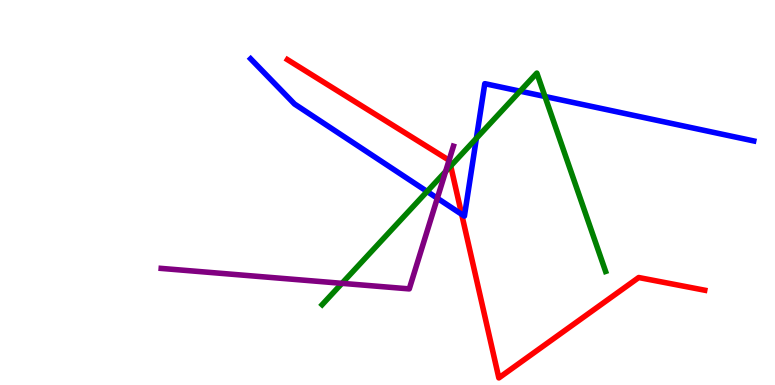[{'lines': ['blue', 'red'], 'intersections': [{'x': 5.96, 'y': 4.43}]}, {'lines': ['green', 'red'], 'intersections': [{'x': 5.82, 'y': 5.69}]}, {'lines': ['purple', 'red'], 'intersections': [{'x': 5.79, 'y': 5.84}]}, {'lines': ['blue', 'green'], 'intersections': [{'x': 5.51, 'y': 5.03}, {'x': 6.15, 'y': 6.41}, {'x': 6.71, 'y': 7.63}, {'x': 7.03, 'y': 7.49}]}, {'lines': ['blue', 'purple'], 'intersections': [{'x': 5.64, 'y': 4.85}]}, {'lines': ['green', 'purple'], 'intersections': [{'x': 4.41, 'y': 2.64}, {'x': 5.75, 'y': 5.55}]}]